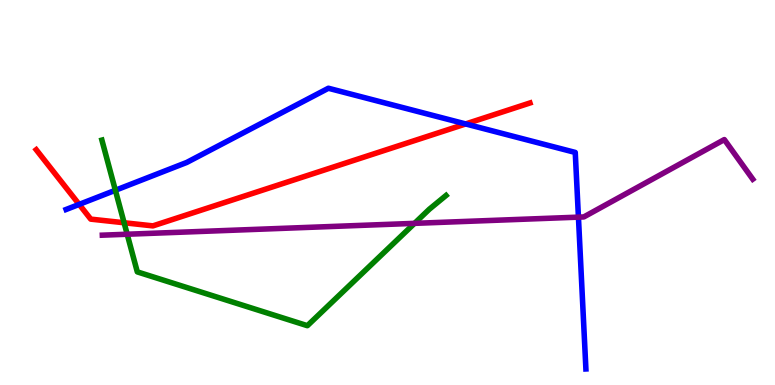[{'lines': ['blue', 'red'], 'intersections': [{'x': 1.02, 'y': 4.69}, {'x': 6.01, 'y': 6.78}]}, {'lines': ['green', 'red'], 'intersections': [{'x': 1.6, 'y': 4.21}]}, {'lines': ['purple', 'red'], 'intersections': []}, {'lines': ['blue', 'green'], 'intersections': [{'x': 1.49, 'y': 5.06}]}, {'lines': ['blue', 'purple'], 'intersections': [{'x': 7.46, 'y': 4.36}]}, {'lines': ['green', 'purple'], 'intersections': [{'x': 1.64, 'y': 3.92}, {'x': 5.35, 'y': 4.2}]}]